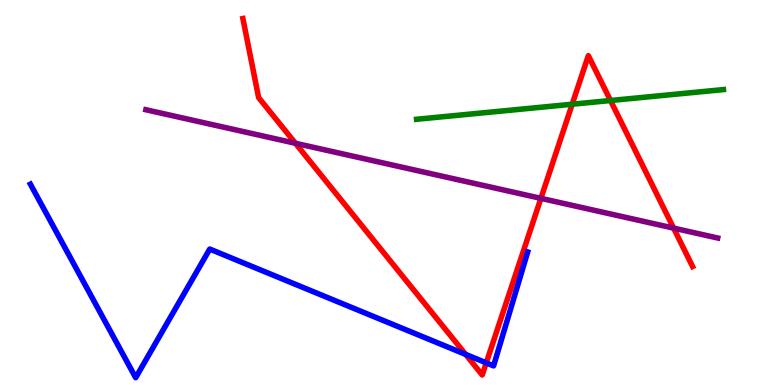[{'lines': ['blue', 'red'], 'intersections': [{'x': 6.01, 'y': 0.795}, {'x': 6.27, 'y': 0.575}]}, {'lines': ['green', 'red'], 'intersections': [{'x': 7.38, 'y': 7.29}, {'x': 7.88, 'y': 7.39}]}, {'lines': ['purple', 'red'], 'intersections': [{'x': 3.81, 'y': 6.28}, {'x': 6.98, 'y': 4.85}, {'x': 8.69, 'y': 4.07}]}, {'lines': ['blue', 'green'], 'intersections': []}, {'lines': ['blue', 'purple'], 'intersections': []}, {'lines': ['green', 'purple'], 'intersections': []}]